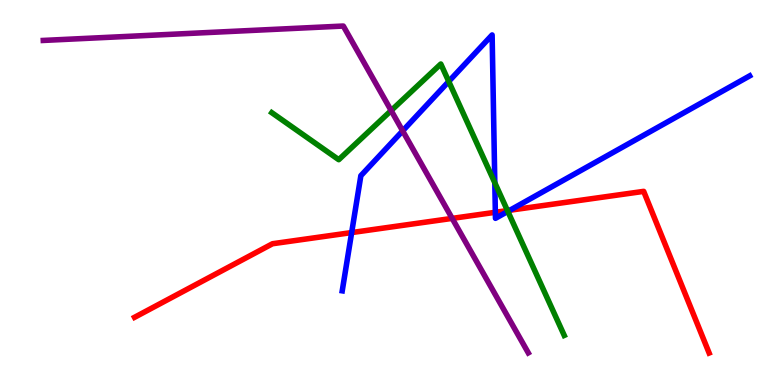[{'lines': ['blue', 'red'], 'intersections': [{'x': 4.54, 'y': 3.96}, {'x': 6.39, 'y': 4.49}, {'x': 6.58, 'y': 4.54}]}, {'lines': ['green', 'red'], 'intersections': [{'x': 6.55, 'y': 4.53}]}, {'lines': ['purple', 'red'], 'intersections': [{'x': 5.83, 'y': 4.33}]}, {'lines': ['blue', 'green'], 'intersections': [{'x': 5.79, 'y': 7.88}, {'x': 6.38, 'y': 5.25}, {'x': 6.55, 'y': 4.51}]}, {'lines': ['blue', 'purple'], 'intersections': [{'x': 5.2, 'y': 6.6}]}, {'lines': ['green', 'purple'], 'intersections': [{'x': 5.05, 'y': 7.13}]}]